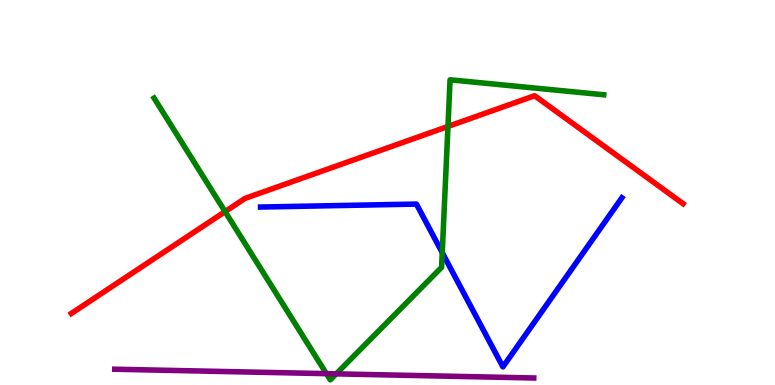[{'lines': ['blue', 'red'], 'intersections': []}, {'lines': ['green', 'red'], 'intersections': [{'x': 2.9, 'y': 4.5}, {'x': 5.78, 'y': 6.72}]}, {'lines': ['purple', 'red'], 'intersections': []}, {'lines': ['blue', 'green'], 'intersections': [{'x': 5.71, 'y': 3.44}]}, {'lines': ['blue', 'purple'], 'intersections': []}, {'lines': ['green', 'purple'], 'intersections': [{'x': 4.21, 'y': 0.295}, {'x': 4.34, 'y': 0.289}]}]